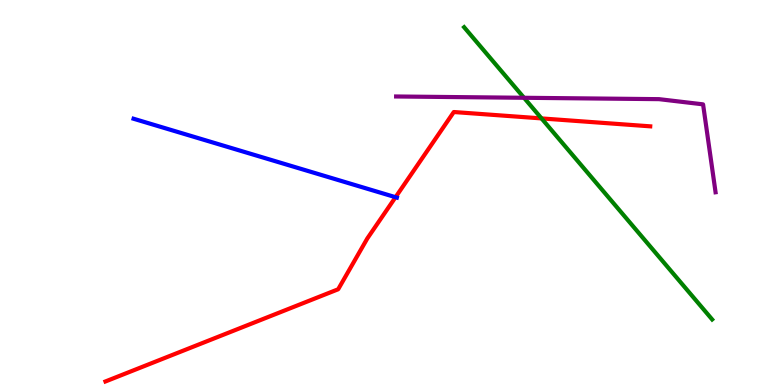[{'lines': ['blue', 'red'], 'intersections': [{'x': 5.1, 'y': 4.88}]}, {'lines': ['green', 'red'], 'intersections': [{'x': 6.99, 'y': 6.92}]}, {'lines': ['purple', 'red'], 'intersections': []}, {'lines': ['blue', 'green'], 'intersections': []}, {'lines': ['blue', 'purple'], 'intersections': []}, {'lines': ['green', 'purple'], 'intersections': [{'x': 6.76, 'y': 7.46}]}]